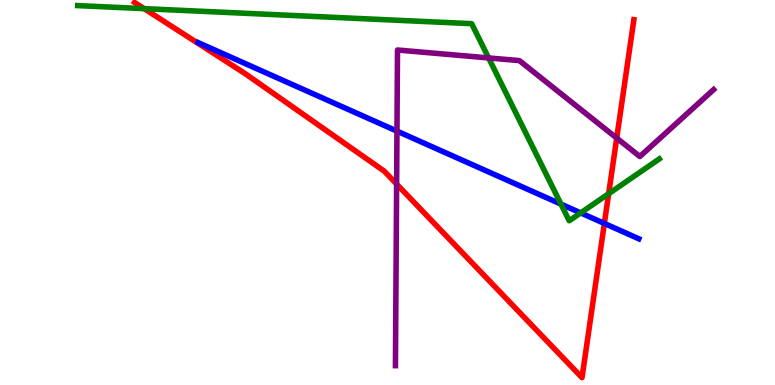[{'lines': ['blue', 'red'], 'intersections': [{'x': 7.8, 'y': 4.2}]}, {'lines': ['green', 'red'], 'intersections': [{'x': 1.86, 'y': 9.78}, {'x': 7.85, 'y': 4.97}]}, {'lines': ['purple', 'red'], 'intersections': [{'x': 5.12, 'y': 5.22}, {'x': 7.96, 'y': 6.41}]}, {'lines': ['blue', 'green'], 'intersections': [{'x': 7.24, 'y': 4.7}, {'x': 7.49, 'y': 4.47}]}, {'lines': ['blue', 'purple'], 'intersections': [{'x': 5.12, 'y': 6.59}]}, {'lines': ['green', 'purple'], 'intersections': [{'x': 6.3, 'y': 8.5}]}]